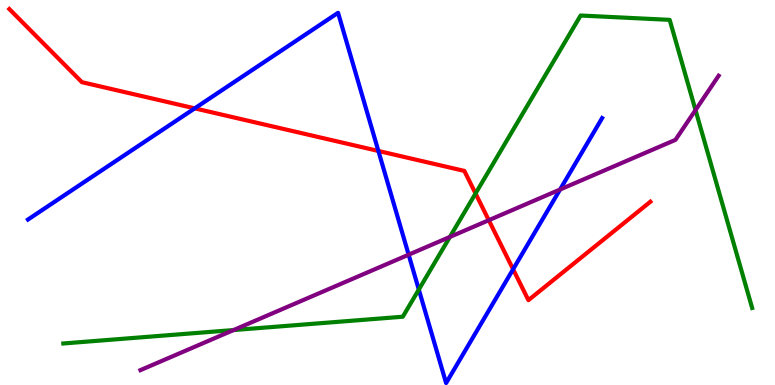[{'lines': ['blue', 'red'], 'intersections': [{'x': 2.51, 'y': 7.19}, {'x': 4.88, 'y': 6.08}, {'x': 6.62, 'y': 3.01}]}, {'lines': ['green', 'red'], 'intersections': [{'x': 6.14, 'y': 4.97}]}, {'lines': ['purple', 'red'], 'intersections': [{'x': 6.31, 'y': 4.28}]}, {'lines': ['blue', 'green'], 'intersections': [{'x': 5.4, 'y': 2.48}]}, {'lines': ['blue', 'purple'], 'intersections': [{'x': 5.27, 'y': 3.38}, {'x': 7.23, 'y': 5.08}]}, {'lines': ['green', 'purple'], 'intersections': [{'x': 3.01, 'y': 1.43}, {'x': 5.8, 'y': 3.85}, {'x': 8.97, 'y': 7.14}]}]